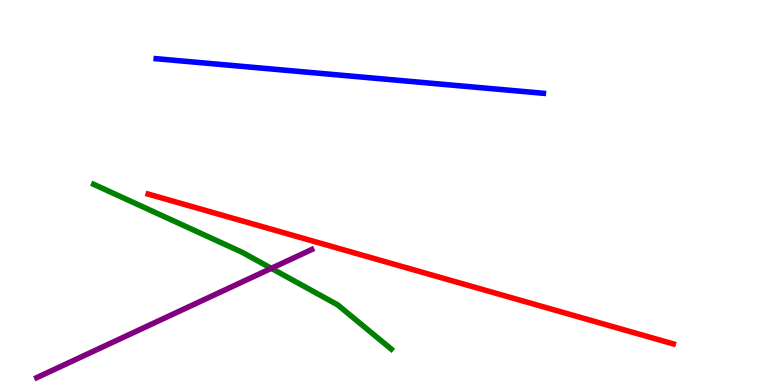[{'lines': ['blue', 'red'], 'intersections': []}, {'lines': ['green', 'red'], 'intersections': []}, {'lines': ['purple', 'red'], 'intersections': []}, {'lines': ['blue', 'green'], 'intersections': []}, {'lines': ['blue', 'purple'], 'intersections': []}, {'lines': ['green', 'purple'], 'intersections': [{'x': 3.5, 'y': 3.03}]}]